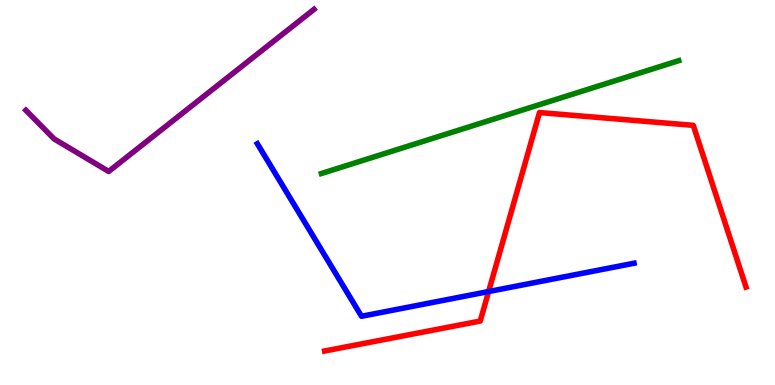[{'lines': ['blue', 'red'], 'intersections': [{'x': 6.3, 'y': 2.43}]}, {'lines': ['green', 'red'], 'intersections': []}, {'lines': ['purple', 'red'], 'intersections': []}, {'lines': ['blue', 'green'], 'intersections': []}, {'lines': ['blue', 'purple'], 'intersections': []}, {'lines': ['green', 'purple'], 'intersections': []}]